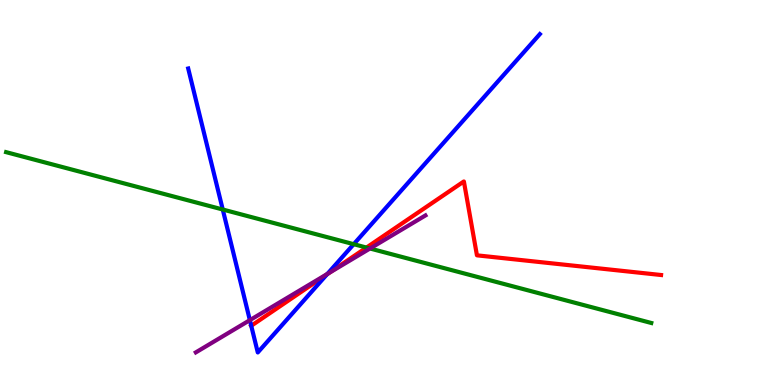[{'lines': ['blue', 'red'], 'intersections': [{'x': 3.24, 'y': 1.54}, {'x': 4.22, 'y': 2.87}]}, {'lines': ['green', 'red'], 'intersections': [{'x': 4.73, 'y': 3.57}]}, {'lines': ['purple', 'red'], 'intersections': [{'x': 4.25, 'y': 2.92}]}, {'lines': ['blue', 'green'], 'intersections': [{'x': 2.87, 'y': 4.56}, {'x': 4.56, 'y': 3.66}]}, {'lines': ['blue', 'purple'], 'intersections': [{'x': 3.22, 'y': 1.68}, {'x': 4.22, 'y': 2.88}]}, {'lines': ['green', 'purple'], 'intersections': [{'x': 4.77, 'y': 3.55}]}]